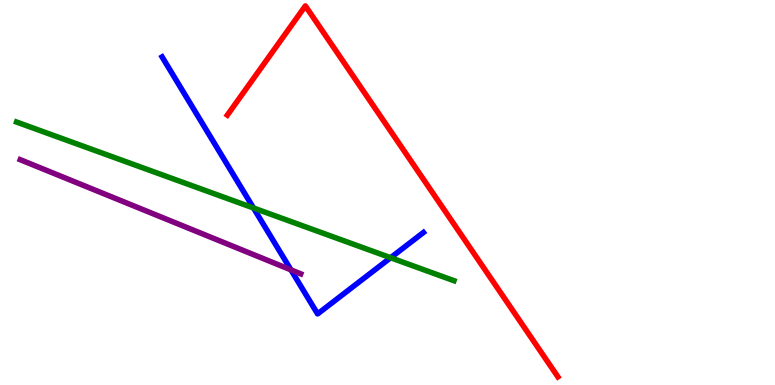[{'lines': ['blue', 'red'], 'intersections': []}, {'lines': ['green', 'red'], 'intersections': []}, {'lines': ['purple', 'red'], 'intersections': []}, {'lines': ['blue', 'green'], 'intersections': [{'x': 3.27, 'y': 4.6}, {'x': 5.04, 'y': 3.31}]}, {'lines': ['blue', 'purple'], 'intersections': [{'x': 3.75, 'y': 2.99}]}, {'lines': ['green', 'purple'], 'intersections': []}]